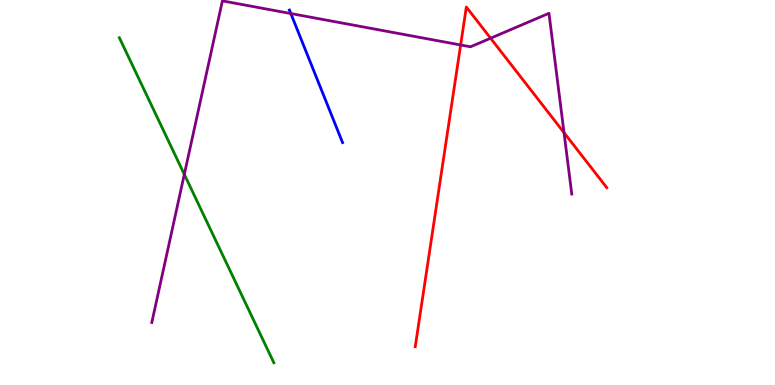[{'lines': ['blue', 'red'], 'intersections': []}, {'lines': ['green', 'red'], 'intersections': []}, {'lines': ['purple', 'red'], 'intersections': [{'x': 5.94, 'y': 8.83}, {'x': 6.33, 'y': 9.01}, {'x': 7.28, 'y': 6.55}]}, {'lines': ['blue', 'green'], 'intersections': []}, {'lines': ['blue', 'purple'], 'intersections': [{'x': 3.75, 'y': 9.65}]}, {'lines': ['green', 'purple'], 'intersections': [{'x': 2.38, 'y': 5.47}]}]